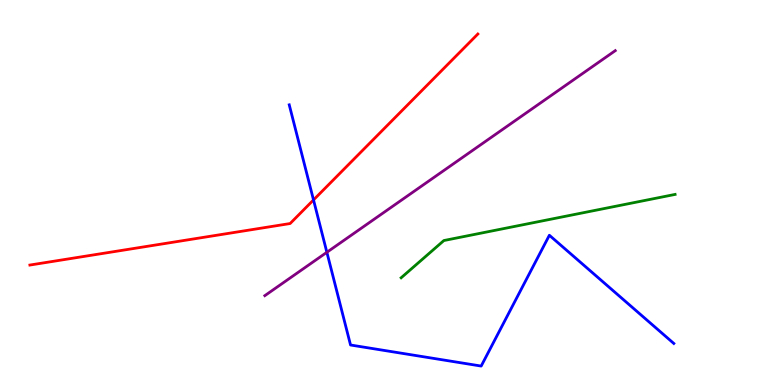[{'lines': ['blue', 'red'], 'intersections': [{'x': 4.05, 'y': 4.81}]}, {'lines': ['green', 'red'], 'intersections': []}, {'lines': ['purple', 'red'], 'intersections': []}, {'lines': ['blue', 'green'], 'intersections': []}, {'lines': ['blue', 'purple'], 'intersections': [{'x': 4.22, 'y': 3.45}]}, {'lines': ['green', 'purple'], 'intersections': []}]